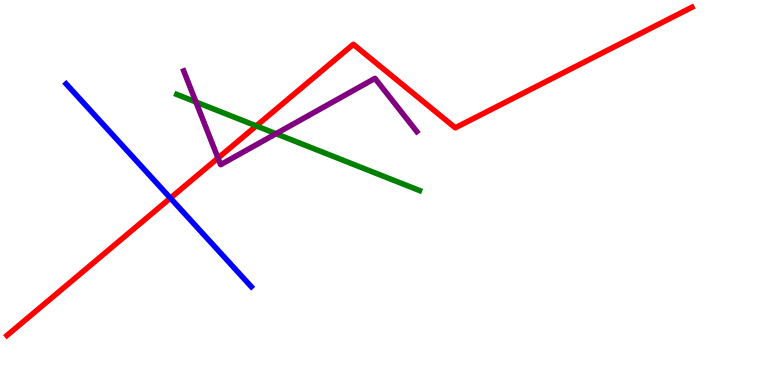[{'lines': ['blue', 'red'], 'intersections': [{'x': 2.2, 'y': 4.86}]}, {'lines': ['green', 'red'], 'intersections': [{'x': 3.31, 'y': 6.73}]}, {'lines': ['purple', 'red'], 'intersections': [{'x': 2.81, 'y': 5.89}]}, {'lines': ['blue', 'green'], 'intersections': []}, {'lines': ['blue', 'purple'], 'intersections': []}, {'lines': ['green', 'purple'], 'intersections': [{'x': 2.53, 'y': 7.35}, {'x': 3.56, 'y': 6.53}]}]